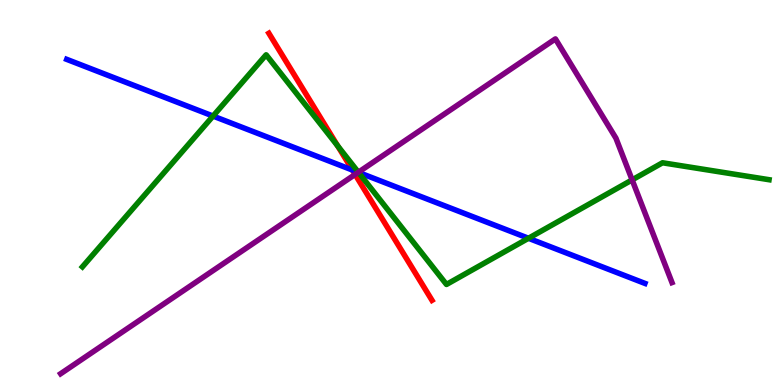[{'lines': ['blue', 'red'], 'intersections': [{'x': 4.55, 'y': 5.58}]}, {'lines': ['green', 'red'], 'intersections': [{'x': 4.36, 'y': 6.21}]}, {'lines': ['purple', 'red'], 'intersections': [{'x': 4.58, 'y': 5.47}]}, {'lines': ['blue', 'green'], 'intersections': [{'x': 2.75, 'y': 6.99}, {'x': 4.63, 'y': 5.52}, {'x': 6.82, 'y': 3.81}]}, {'lines': ['blue', 'purple'], 'intersections': [{'x': 4.62, 'y': 5.52}]}, {'lines': ['green', 'purple'], 'intersections': [{'x': 4.62, 'y': 5.53}, {'x': 8.16, 'y': 5.33}]}]